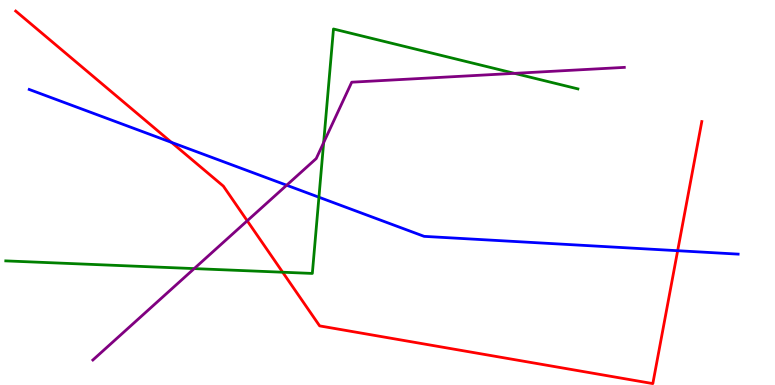[{'lines': ['blue', 'red'], 'intersections': [{'x': 2.21, 'y': 6.3}, {'x': 8.74, 'y': 3.49}]}, {'lines': ['green', 'red'], 'intersections': [{'x': 3.65, 'y': 2.93}]}, {'lines': ['purple', 'red'], 'intersections': [{'x': 3.19, 'y': 4.27}]}, {'lines': ['blue', 'green'], 'intersections': [{'x': 4.12, 'y': 4.88}]}, {'lines': ['blue', 'purple'], 'intersections': [{'x': 3.7, 'y': 5.19}]}, {'lines': ['green', 'purple'], 'intersections': [{'x': 2.51, 'y': 3.02}, {'x': 4.18, 'y': 6.3}, {'x': 6.64, 'y': 8.09}]}]